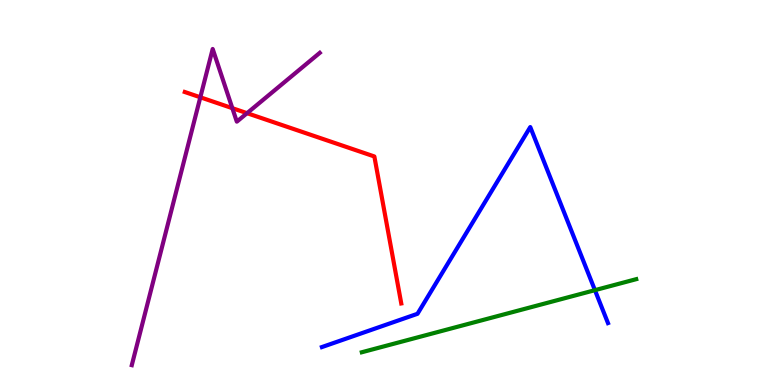[{'lines': ['blue', 'red'], 'intersections': []}, {'lines': ['green', 'red'], 'intersections': []}, {'lines': ['purple', 'red'], 'intersections': [{'x': 2.58, 'y': 7.47}, {'x': 3.0, 'y': 7.19}, {'x': 3.19, 'y': 7.06}]}, {'lines': ['blue', 'green'], 'intersections': [{'x': 7.68, 'y': 2.46}]}, {'lines': ['blue', 'purple'], 'intersections': []}, {'lines': ['green', 'purple'], 'intersections': []}]